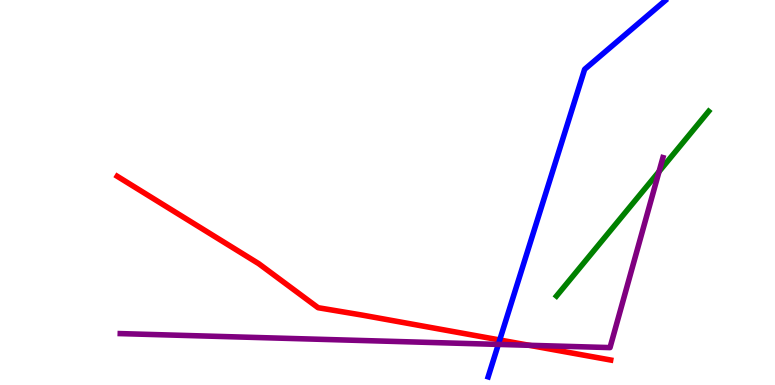[{'lines': ['blue', 'red'], 'intersections': [{'x': 6.45, 'y': 1.17}]}, {'lines': ['green', 'red'], 'intersections': []}, {'lines': ['purple', 'red'], 'intersections': [{'x': 6.83, 'y': 1.03}]}, {'lines': ['blue', 'green'], 'intersections': []}, {'lines': ['blue', 'purple'], 'intersections': [{'x': 6.43, 'y': 1.05}]}, {'lines': ['green', 'purple'], 'intersections': [{'x': 8.5, 'y': 5.54}]}]